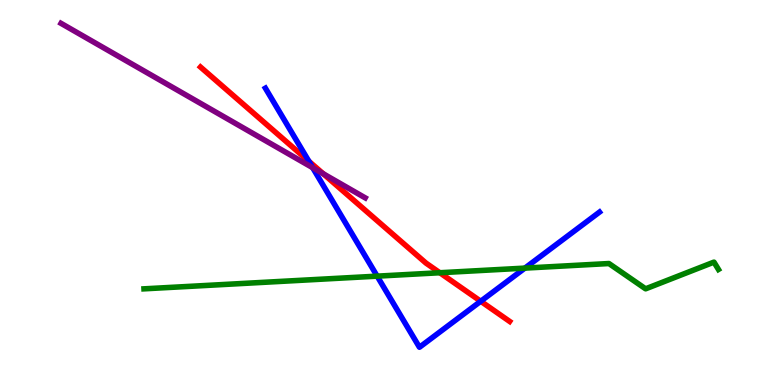[{'lines': ['blue', 'red'], 'intersections': [{'x': 3.99, 'y': 5.81}, {'x': 6.2, 'y': 2.18}]}, {'lines': ['green', 'red'], 'intersections': [{'x': 5.68, 'y': 2.92}]}, {'lines': ['purple', 'red'], 'intersections': [{'x': 4.17, 'y': 5.49}]}, {'lines': ['blue', 'green'], 'intersections': [{'x': 4.87, 'y': 2.83}, {'x': 6.77, 'y': 3.04}]}, {'lines': ['blue', 'purple'], 'intersections': [{'x': 4.03, 'y': 5.64}]}, {'lines': ['green', 'purple'], 'intersections': []}]